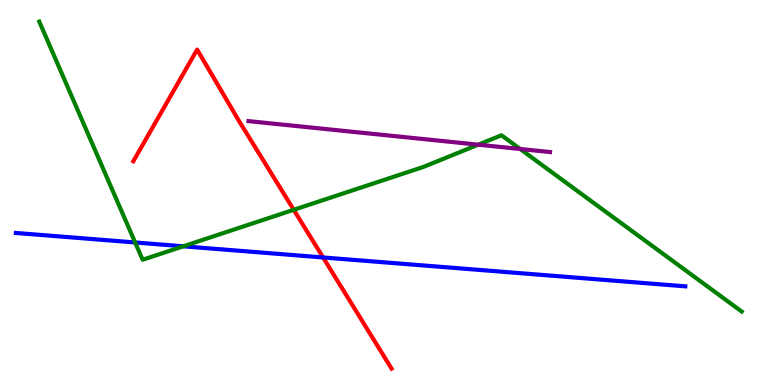[{'lines': ['blue', 'red'], 'intersections': [{'x': 4.17, 'y': 3.31}]}, {'lines': ['green', 'red'], 'intersections': [{'x': 3.79, 'y': 4.55}]}, {'lines': ['purple', 'red'], 'intersections': []}, {'lines': ['blue', 'green'], 'intersections': [{'x': 1.74, 'y': 3.7}, {'x': 2.36, 'y': 3.6}]}, {'lines': ['blue', 'purple'], 'intersections': []}, {'lines': ['green', 'purple'], 'intersections': [{'x': 6.17, 'y': 6.24}, {'x': 6.71, 'y': 6.13}]}]